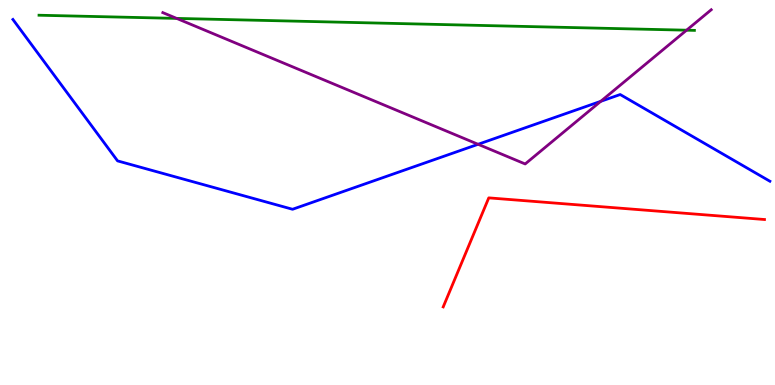[{'lines': ['blue', 'red'], 'intersections': []}, {'lines': ['green', 'red'], 'intersections': []}, {'lines': ['purple', 'red'], 'intersections': []}, {'lines': ['blue', 'green'], 'intersections': []}, {'lines': ['blue', 'purple'], 'intersections': [{'x': 6.17, 'y': 6.25}, {'x': 7.75, 'y': 7.37}]}, {'lines': ['green', 'purple'], 'intersections': [{'x': 2.28, 'y': 9.52}, {'x': 8.86, 'y': 9.22}]}]